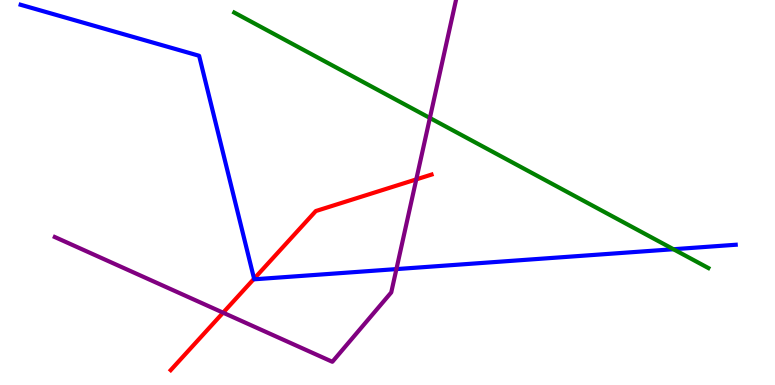[{'lines': ['blue', 'red'], 'intersections': [{'x': 3.28, 'y': 2.76}]}, {'lines': ['green', 'red'], 'intersections': []}, {'lines': ['purple', 'red'], 'intersections': [{'x': 2.88, 'y': 1.88}, {'x': 5.37, 'y': 5.34}]}, {'lines': ['blue', 'green'], 'intersections': [{'x': 8.69, 'y': 3.53}]}, {'lines': ['blue', 'purple'], 'intersections': [{'x': 5.12, 'y': 3.01}]}, {'lines': ['green', 'purple'], 'intersections': [{'x': 5.55, 'y': 6.94}]}]